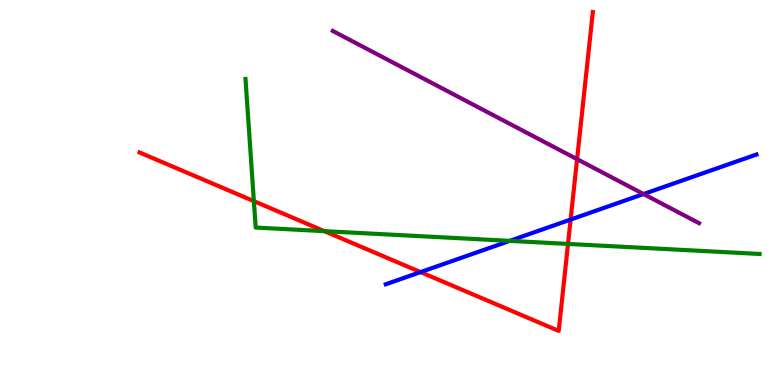[{'lines': ['blue', 'red'], 'intersections': [{'x': 5.43, 'y': 2.93}, {'x': 7.36, 'y': 4.3}]}, {'lines': ['green', 'red'], 'intersections': [{'x': 3.28, 'y': 4.78}, {'x': 4.19, 'y': 4.0}, {'x': 7.33, 'y': 3.66}]}, {'lines': ['purple', 'red'], 'intersections': [{'x': 7.45, 'y': 5.87}]}, {'lines': ['blue', 'green'], 'intersections': [{'x': 6.58, 'y': 3.74}]}, {'lines': ['blue', 'purple'], 'intersections': [{'x': 8.3, 'y': 4.96}]}, {'lines': ['green', 'purple'], 'intersections': []}]